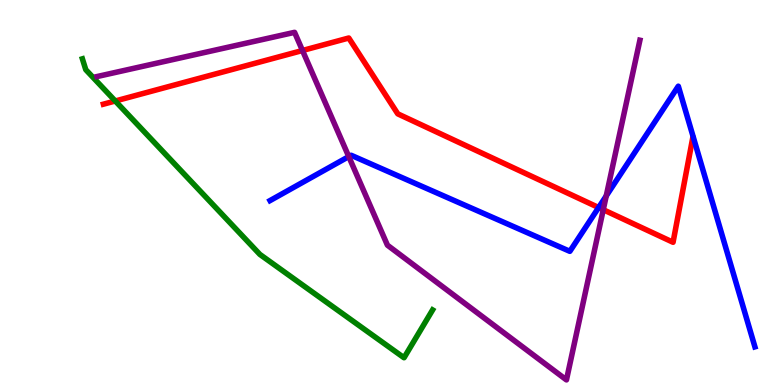[{'lines': ['blue', 'red'], 'intersections': [{'x': 7.72, 'y': 4.61}]}, {'lines': ['green', 'red'], 'intersections': [{'x': 1.49, 'y': 7.38}]}, {'lines': ['purple', 'red'], 'intersections': [{'x': 3.9, 'y': 8.69}, {'x': 7.78, 'y': 4.55}]}, {'lines': ['blue', 'green'], 'intersections': []}, {'lines': ['blue', 'purple'], 'intersections': [{'x': 4.5, 'y': 5.93}, {'x': 7.82, 'y': 4.91}]}, {'lines': ['green', 'purple'], 'intersections': []}]